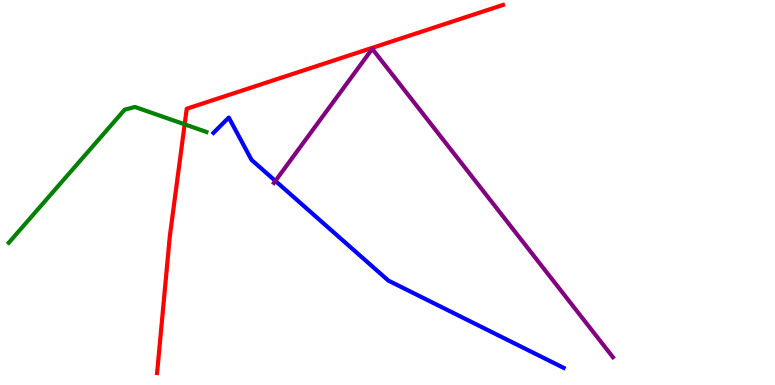[{'lines': ['blue', 'red'], 'intersections': []}, {'lines': ['green', 'red'], 'intersections': [{'x': 2.38, 'y': 6.77}]}, {'lines': ['purple', 'red'], 'intersections': []}, {'lines': ['blue', 'green'], 'intersections': []}, {'lines': ['blue', 'purple'], 'intersections': [{'x': 3.55, 'y': 5.3}]}, {'lines': ['green', 'purple'], 'intersections': []}]